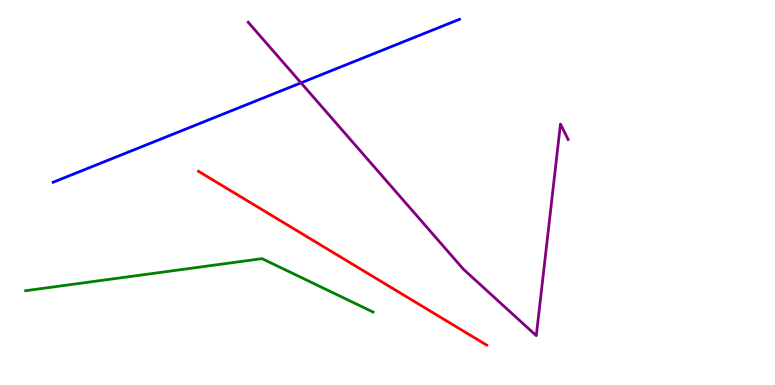[{'lines': ['blue', 'red'], 'intersections': []}, {'lines': ['green', 'red'], 'intersections': []}, {'lines': ['purple', 'red'], 'intersections': []}, {'lines': ['blue', 'green'], 'intersections': []}, {'lines': ['blue', 'purple'], 'intersections': [{'x': 3.88, 'y': 7.85}]}, {'lines': ['green', 'purple'], 'intersections': []}]